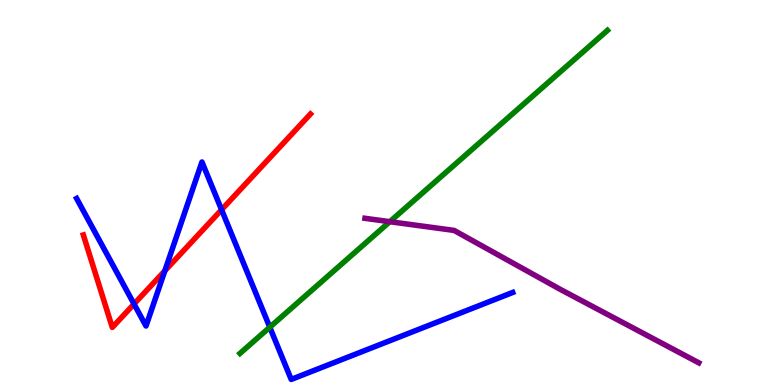[{'lines': ['blue', 'red'], 'intersections': [{'x': 1.73, 'y': 2.1}, {'x': 2.13, 'y': 2.97}, {'x': 2.86, 'y': 4.55}]}, {'lines': ['green', 'red'], 'intersections': []}, {'lines': ['purple', 'red'], 'intersections': []}, {'lines': ['blue', 'green'], 'intersections': [{'x': 3.48, 'y': 1.5}]}, {'lines': ['blue', 'purple'], 'intersections': []}, {'lines': ['green', 'purple'], 'intersections': [{'x': 5.03, 'y': 4.24}]}]